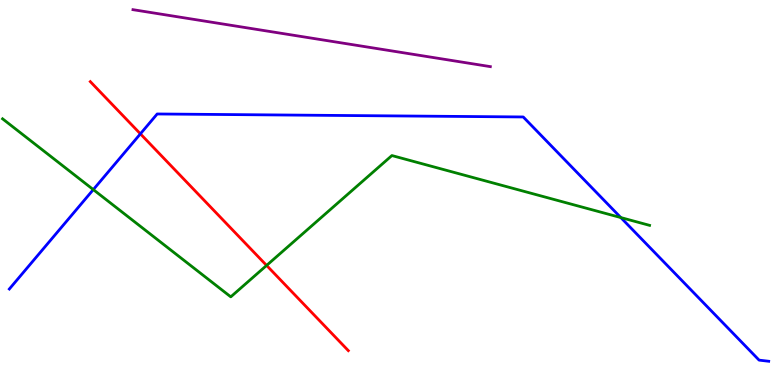[{'lines': ['blue', 'red'], 'intersections': [{'x': 1.81, 'y': 6.52}]}, {'lines': ['green', 'red'], 'intersections': [{'x': 3.44, 'y': 3.11}]}, {'lines': ['purple', 'red'], 'intersections': []}, {'lines': ['blue', 'green'], 'intersections': [{'x': 1.2, 'y': 5.08}, {'x': 8.01, 'y': 4.35}]}, {'lines': ['blue', 'purple'], 'intersections': []}, {'lines': ['green', 'purple'], 'intersections': []}]